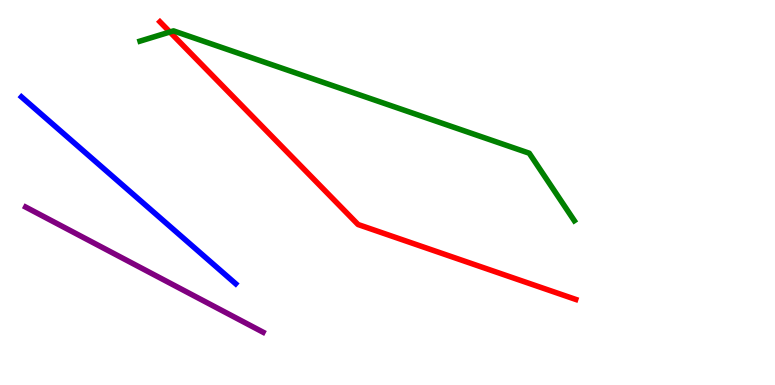[{'lines': ['blue', 'red'], 'intersections': []}, {'lines': ['green', 'red'], 'intersections': [{'x': 2.19, 'y': 9.17}]}, {'lines': ['purple', 'red'], 'intersections': []}, {'lines': ['blue', 'green'], 'intersections': []}, {'lines': ['blue', 'purple'], 'intersections': []}, {'lines': ['green', 'purple'], 'intersections': []}]